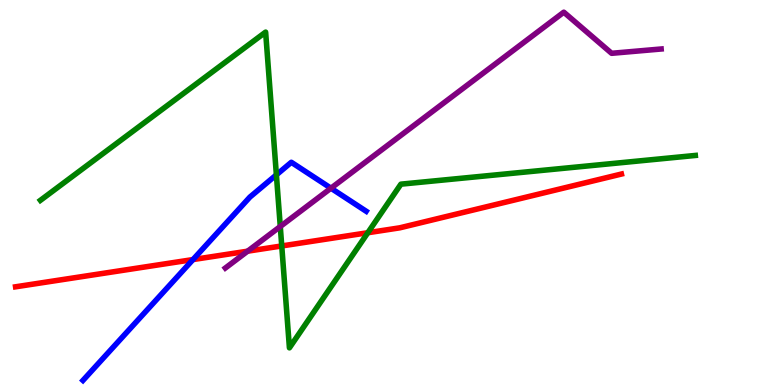[{'lines': ['blue', 'red'], 'intersections': [{'x': 2.49, 'y': 3.26}]}, {'lines': ['green', 'red'], 'intersections': [{'x': 3.64, 'y': 3.61}, {'x': 4.75, 'y': 3.95}]}, {'lines': ['purple', 'red'], 'intersections': [{'x': 3.2, 'y': 3.48}]}, {'lines': ['blue', 'green'], 'intersections': [{'x': 3.57, 'y': 5.46}]}, {'lines': ['blue', 'purple'], 'intersections': [{'x': 4.27, 'y': 5.11}]}, {'lines': ['green', 'purple'], 'intersections': [{'x': 3.62, 'y': 4.12}]}]